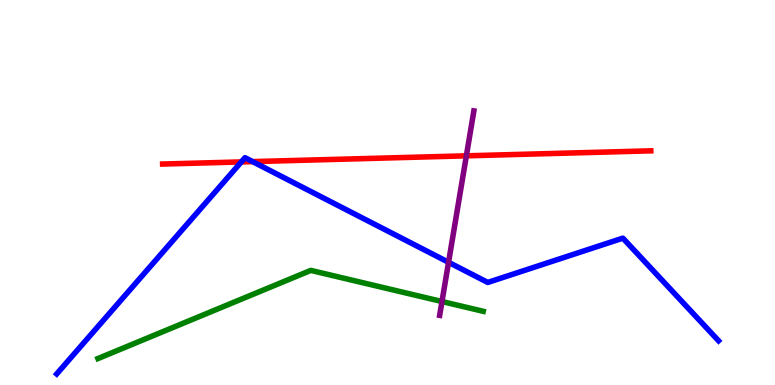[{'lines': ['blue', 'red'], 'intersections': [{'x': 3.11, 'y': 5.79}, {'x': 3.26, 'y': 5.8}]}, {'lines': ['green', 'red'], 'intersections': []}, {'lines': ['purple', 'red'], 'intersections': [{'x': 6.02, 'y': 5.95}]}, {'lines': ['blue', 'green'], 'intersections': []}, {'lines': ['blue', 'purple'], 'intersections': [{'x': 5.79, 'y': 3.19}]}, {'lines': ['green', 'purple'], 'intersections': [{'x': 5.7, 'y': 2.17}]}]